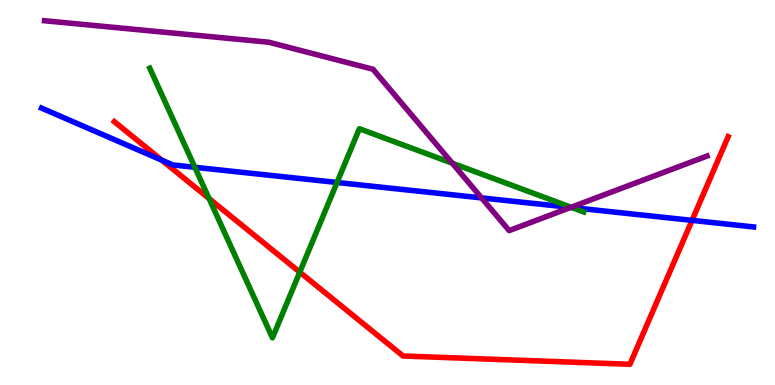[{'lines': ['blue', 'red'], 'intersections': [{'x': 2.09, 'y': 5.84}, {'x': 8.93, 'y': 4.28}]}, {'lines': ['green', 'red'], 'intersections': [{'x': 2.7, 'y': 4.84}, {'x': 3.87, 'y': 2.93}]}, {'lines': ['purple', 'red'], 'intersections': []}, {'lines': ['blue', 'green'], 'intersections': [{'x': 2.51, 'y': 5.65}, {'x': 4.35, 'y': 5.26}, {'x': 7.38, 'y': 4.61}]}, {'lines': ['blue', 'purple'], 'intersections': [{'x': 6.21, 'y': 4.86}, {'x': 7.36, 'y': 4.61}]}, {'lines': ['green', 'purple'], 'intersections': [{'x': 5.84, 'y': 5.76}, {'x': 7.37, 'y': 4.62}]}]